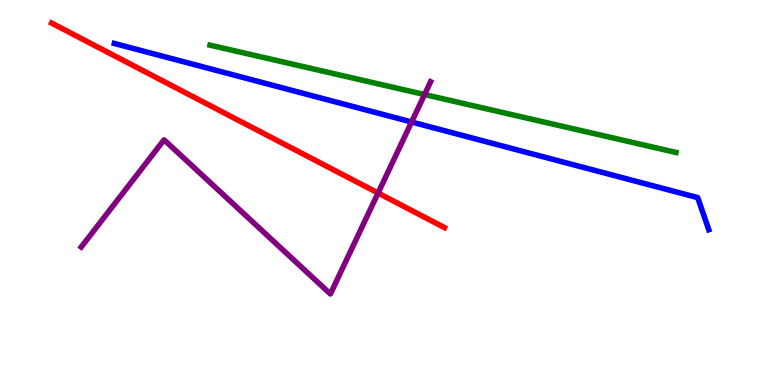[{'lines': ['blue', 'red'], 'intersections': []}, {'lines': ['green', 'red'], 'intersections': []}, {'lines': ['purple', 'red'], 'intersections': [{'x': 4.88, 'y': 4.99}]}, {'lines': ['blue', 'green'], 'intersections': []}, {'lines': ['blue', 'purple'], 'intersections': [{'x': 5.31, 'y': 6.83}]}, {'lines': ['green', 'purple'], 'intersections': [{'x': 5.48, 'y': 7.54}]}]